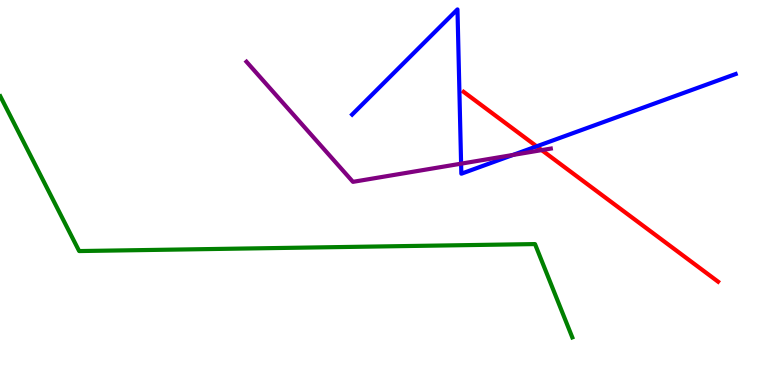[{'lines': ['blue', 'red'], 'intersections': [{'x': 6.92, 'y': 6.2}]}, {'lines': ['green', 'red'], 'intersections': []}, {'lines': ['purple', 'red'], 'intersections': [{'x': 6.99, 'y': 6.1}]}, {'lines': ['blue', 'green'], 'intersections': []}, {'lines': ['blue', 'purple'], 'intersections': [{'x': 5.95, 'y': 5.75}, {'x': 6.62, 'y': 5.98}]}, {'lines': ['green', 'purple'], 'intersections': []}]